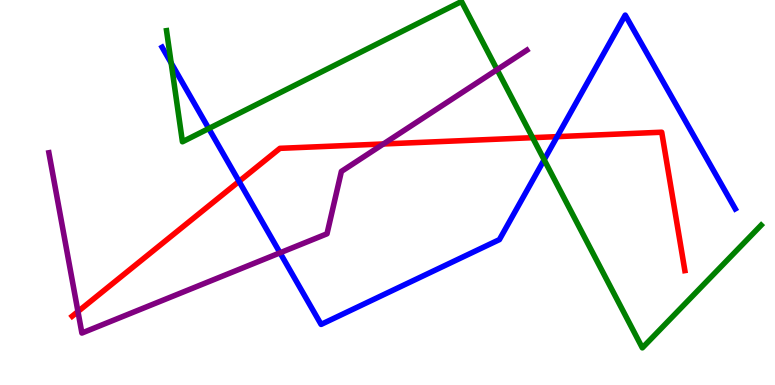[{'lines': ['blue', 'red'], 'intersections': [{'x': 3.08, 'y': 5.29}, {'x': 7.19, 'y': 6.45}]}, {'lines': ['green', 'red'], 'intersections': [{'x': 6.87, 'y': 6.42}]}, {'lines': ['purple', 'red'], 'intersections': [{'x': 1.01, 'y': 1.91}, {'x': 4.95, 'y': 6.26}]}, {'lines': ['blue', 'green'], 'intersections': [{'x': 2.21, 'y': 8.36}, {'x': 2.69, 'y': 6.66}, {'x': 7.02, 'y': 5.85}]}, {'lines': ['blue', 'purple'], 'intersections': [{'x': 3.61, 'y': 3.43}]}, {'lines': ['green', 'purple'], 'intersections': [{'x': 6.41, 'y': 8.19}]}]